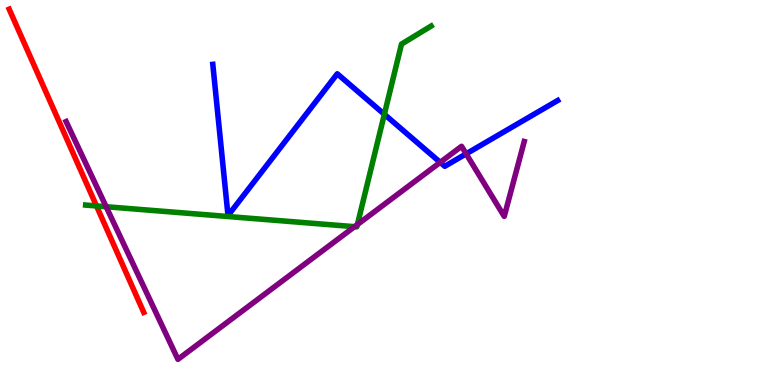[{'lines': ['blue', 'red'], 'intersections': []}, {'lines': ['green', 'red'], 'intersections': [{'x': 1.25, 'y': 4.65}]}, {'lines': ['purple', 'red'], 'intersections': []}, {'lines': ['blue', 'green'], 'intersections': [{'x': 4.96, 'y': 7.03}]}, {'lines': ['blue', 'purple'], 'intersections': [{'x': 5.68, 'y': 5.78}, {'x': 6.01, 'y': 6.0}]}, {'lines': ['green', 'purple'], 'intersections': [{'x': 1.37, 'y': 4.63}, {'x': 4.57, 'y': 4.11}, {'x': 4.61, 'y': 4.17}]}]